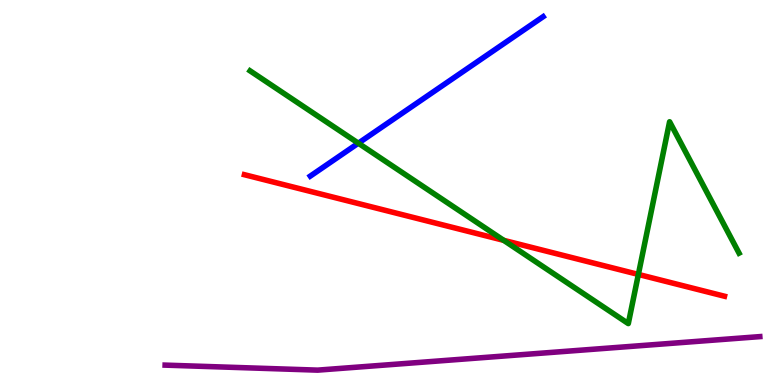[{'lines': ['blue', 'red'], 'intersections': []}, {'lines': ['green', 'red'], 'intersections': [{'x': 6.5, 'y': 3.76}, {'x': 8.24, 'y': 2.87}]}, {'lines': ['purple', 'red'], 'intersections': []}, {'lines': ['blue', 'green'], 'intersections': [{'x': 4.62, 'y': 6.28}]}, {'lines': ['blue', 'purple'], 'intersections': []}, {'lines': ['green', 'purple'], 'intersections': []}]